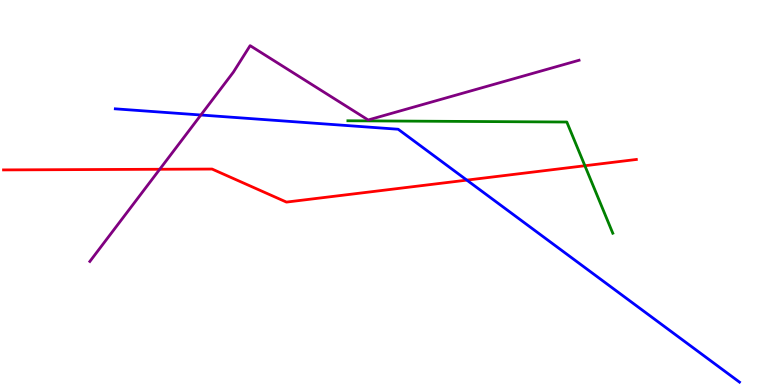[{'lines': ['blue', 'red'], 'intersections': [{'x': 6.02, 'y': 5.32}]}, {'lines': ['green', 'red'], 'intersections': [{'x': 7.55, 'y': 5.7}]}, {'lines': ['purple', 'red'], 'intersections': [{'x': 2.06, 'y': 5.6}]}, {'lines': ['blue', 'green'], 'intersections': []}, {'lines': ['blue', 'purple'], 'intersections': [{'x': 2.59, 'y': 7.01}]}, {'lines': ['green', 'purple'], 'intersections': []}]